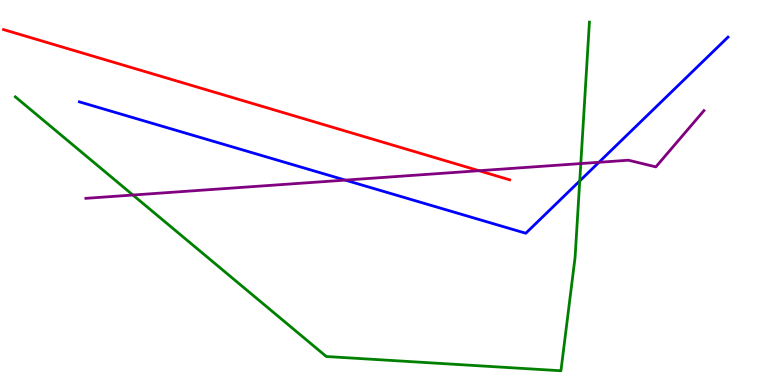[{'lines': ['blue', 'red'], 'intersections': []}, {'lines': ['green', 'red'], 'intersections': []}, {'lines': ['purple', 'red'], 'intersections': [{'x': 6.18, 'y': 5.57}]}, {'lines': ['blue', 'green'], 'intersections': [{'x': 7.48, 'y': 5.3}]}, {'lines': ['blue', 'purple'], 'intersections': [{'x': 4.45, 'y': 5.32}, {'x': 7.73, 'y': 5.78}]}, {'lines': ['green', 'purple'], 'intersections': [{'x': 1.72, 'y': 4.93}, {'x': 7.49, 'y': 5.75}]}]